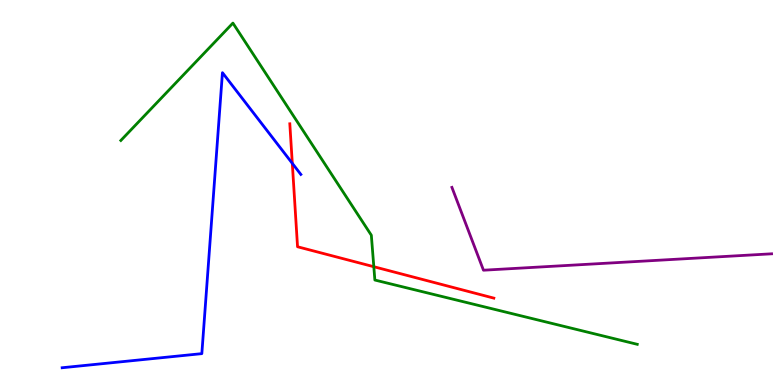[{'lines': ['blue', 'red'], 'intersections': [{'x': 3.77, 'y': 5.76}]}, {'lines': ['green', 'red'], 'intersections': [{'x': 4.82, 'y': 3.07}]}, {'lines': ['purple', 'red'], 'intersections': []}, {'lines': ['blue', 'green'], 'intersections': []}, {'lines': ['blue', 'purple'], 'intersections': []}, {'lines': ['green', 'purple'], 'intersections': []}]